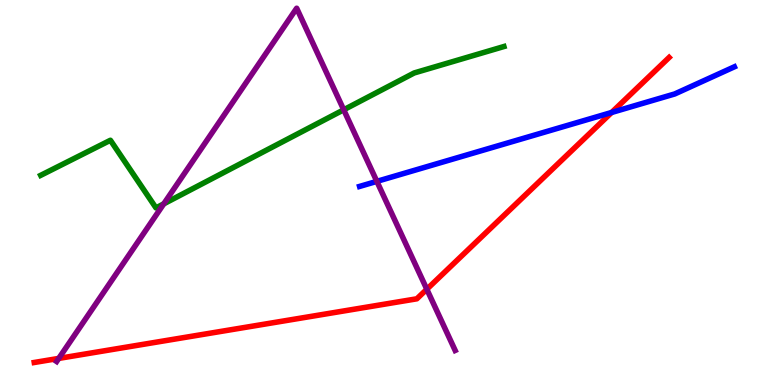[{'lines': ['blue', 'red'], 'intersections': [{'x': 7.89, 'y': 7.08}]}, {'lines': ['green', 'red'], 'intersections': []}, {'lines': ['purple', 'red'], 'intersections': [{'x': 0.758, 'y': 0.691}, {'x': 5.51, 'y': 2.49}]}, {'lines': ['blue', 'green'], 'intersections': []}, {'lines': ['blue', 'purple'], 'intersections': [{'x': 4.86, 'y': 5.29}]}, {'lines': ['green', 'purple'], 'intersections': [{'x': 2.11, 'y': 4.71}, {'x': 4.44, 'y': 7.15}]}]